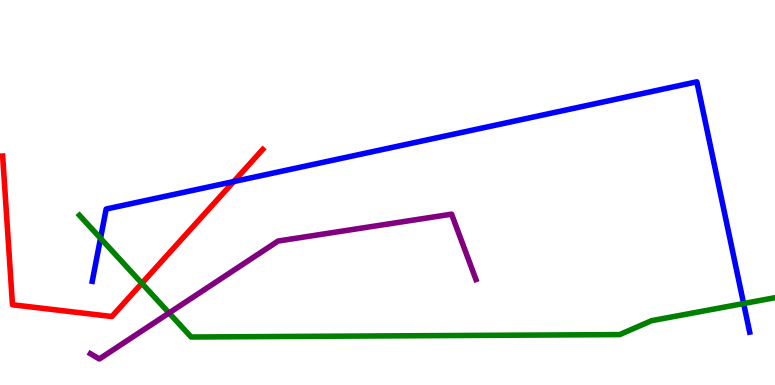[{'lines': ['blue', 'red'], 'intersections': [{'x': 3.02, 'y': 5.28}]}, {'lines': ['green', 'red'], 'intersections': [{'x': 1.83, 'y': 2.64}]}, {'lines': ['purple', 'red'], 'intersections': []}, {'lines': ['blue', 'green'], 'intersections': [{'x': 1.3, 'y': 3.81}, {'x': 9.6, 'y': 2.12}]}, {'lines': ['blue', 'purple'], 'intersections': []}, {'lines': ['green', 'purple'], 'intersections': [{'x': 2.18, 'y': 1.87}]}]